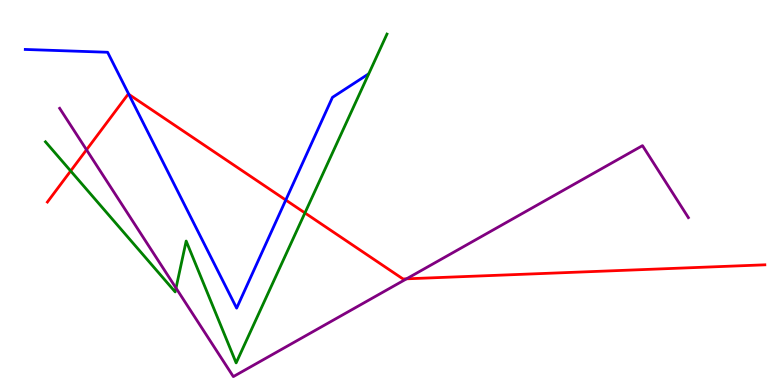[{'lines': ['blue', 'red'], 'intersections': [{'x': 1.66, 'y': 7.55}, {'x': 3.69, 'y': 4.8}]}, {'lines': ['green', 'red'], 'intersections': [{'x': 0.912, 'y': 5.56}, {'x': 3.93, 'y': 4.47}]}, {'lines': ['purple', 'red'], 'intersections': [{'x': 1.12, 'y': 6.11}, {'x': 5.25, 'y': 2.76}]}, {'lines': ['blue', 'green'], 'intersections': []}, {'lines': ['blue', 'purple'], 'intersections': []}, {'lines': ['green', 'purple'], 'intersections': [{'x': 2.27, 'y': 2.52}]}]